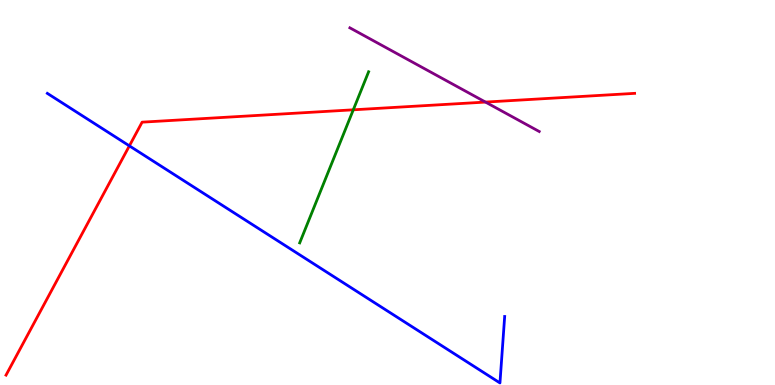[{'lines': ['blue', 'red'], 'intersections': [{'x': 1.67, 'y': 6.21}]}, {'lines': ['green', 'red'], 'intersections': [{'x': 4.56, 'y': 7.15}]}, {'lines': ['purple', 'red'], 'intersections': [{'x': 6.26, 'y': 7.35}]}, {'lines': ['blue', 'green'], 'intersections': []}, {'lines': ['blue', 'purple'], 'intersections': []}, {'lines': ['green', 'purple'], 'intersections': []}]